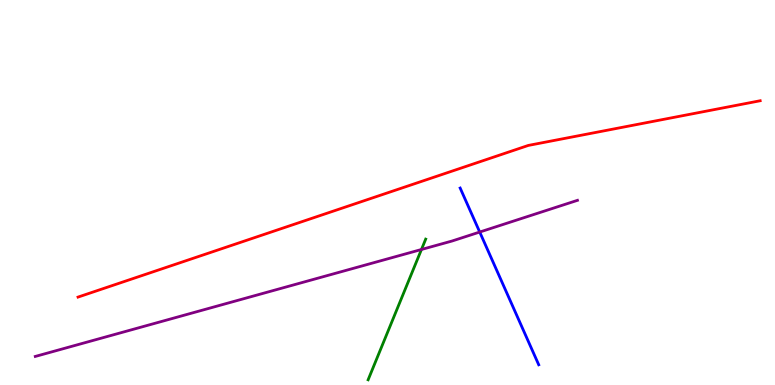[{'lines': ['blue', 'red'], 'intersections': []}, {'lines': ['green', 'red'], 'intersections': []}, {'lines': ['purple', 'red'], 'intersections': []}, {'lines': ['blue', 'green'], 'intersections': []}, {'lines': ['blue', 'purple'], 'intersections': [{'x': 6.19, 'y': 3.97}]}, {'lines': ['green', 'purple'], 'intersections': [{'x': 5.44, 'y': 3.52}]}]